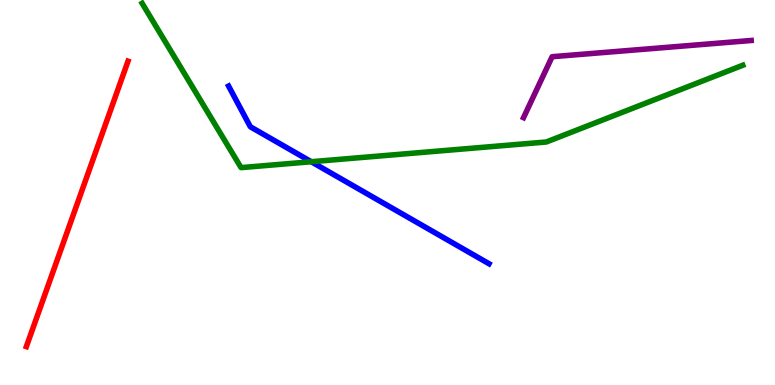[{'lines': ['blue', 'red'], 'intersections': []}, {'lines': ['green', 'red'], 'intersections': []}, {'lines': ['purple', 'red'], 'intersections': []}, {'lines': ['blue', 'green'], 'intersections': [{'x': 4.02, 'y': 5.8}]}, {'lines': ['blue', 'purple'], 'intersections': []}, {'lines': ['green', 'purple'], 'intersections': []}]